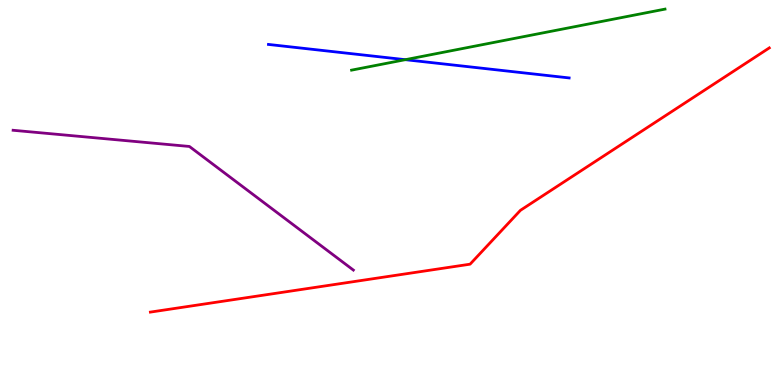[{'lines': ['blue', 'red'], 'intersections': []}, {'lines': ['green', 'red'], 'intersections': []}, {'lines': ['purple', 'red'], 'intersections': []}, {'lines': ['blue', 'green'], 'intersections': [{'x': 5.23, 'y': 8.45}]}, {'lines': ['blue', 'purple'], 'intersections': []}, {'lines': ['green', 'purple'], 'intersections': []}]